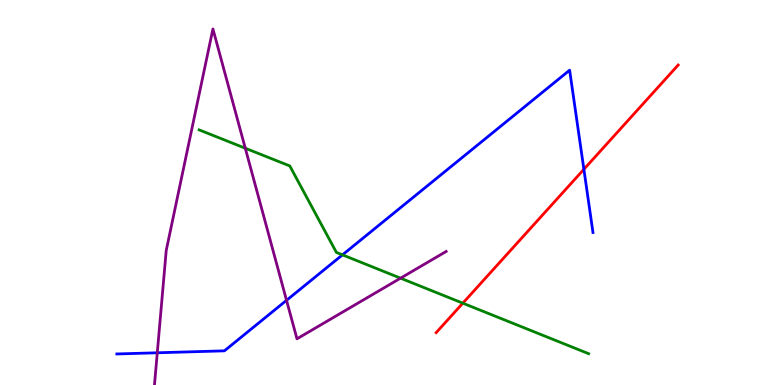[{'lines': ['blue', 'red'], 'intersections': [{'x': 7.53, 'y': 5.6}]}, {'lines': ['green', 'red'], 'intersections': [{'x': 5.97, 'y': 2.13}]}, {'lines': ['purple', 'red'], 'intersections': []}, {'lines': ['blue', 'green'], 'intersections': [{'x': 4.42, 'y': 3.38}]}, {'lines': ['blue', 'purple'], 'intersections': [{'x': 2.03, 'y': 0.837}, {'x': 3.7, 'y': 2.2}]}, {'lines': ['green', 'purple'], 'intersections': [{'x': 3.16, 'y': 6.15}, {'x': 5.17, 'y': 2.77}]}]